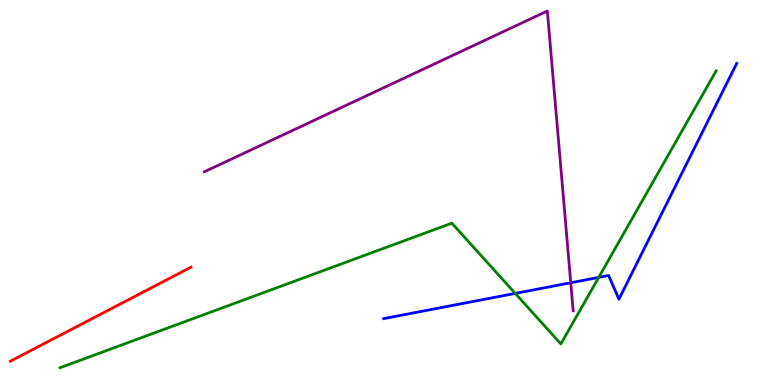[{'lines': ['blue', 'red'], 'intersections': []}, {'lines': ['green', 'red'], 'intersections': []}, {'lines': ['purple', 'red'], 'intersections': []}, {'lines': ['blue', 'green'], 'intersections': [{'x': 6.65, 'y': 2.38}, {'x': 7.73, 'y': 2.79}]}, {'lines': ['blue', 'purple'], 'intersections': [{'x': 7.36, 'y': 2.66}]}, {'lines': ['green', 'purple'], 'intersections': []}]